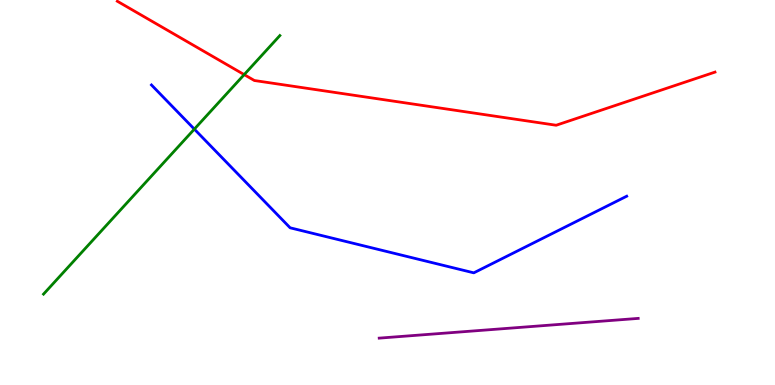[{'lines': ['blue', 'red'], 'intersections': []}, {'lines': ['green', 'red'], 'intersections': [{'x': 3.15, 'y': 8.06}]}, {'lines': ['purple', 'red'], 'intersections': []}, {'lines': ['blue', 'green'], 'intersections': [{'x': 2.51, 'y': 6.65}]}, {'lines': ['blue', 'purple'], 'intersections': []}, {'lines': ['green', 'purple'], 'intersections': []}]